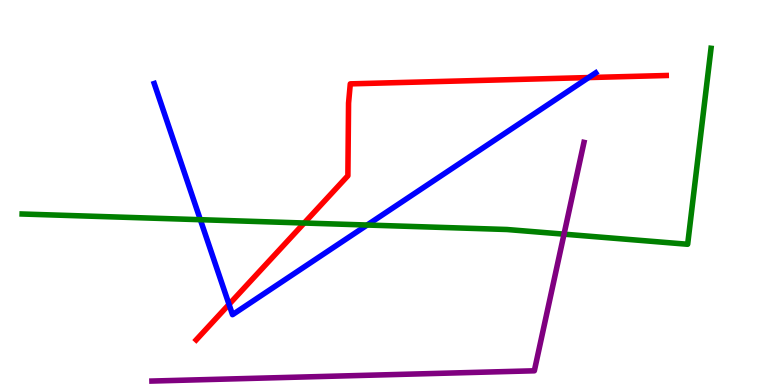[{'lines': ['blue', 'red'], 'intersections': [{'x': 2.96, 'y': 2.09}, {'x': 7.6, 'y': 7.99}]}, {'lines': ['green', 'red'], 'intersections': [{'x': 3.93, 'y': 4.21}]}, {'lines': ['purple', 'red'], 'intersections': []}, {'lines': ['blue', 'green'], 'intersections': [{'x': 2.59, 'y': 4.29}, {'x': 4.74, 'y': 4.16}]}, {'lines': ['blue', 'purple'], 'intersections': []}, {'lines': ['green', 'purple'], 'intersections': [{'x': 7.28, 'y': 3.92}]}]